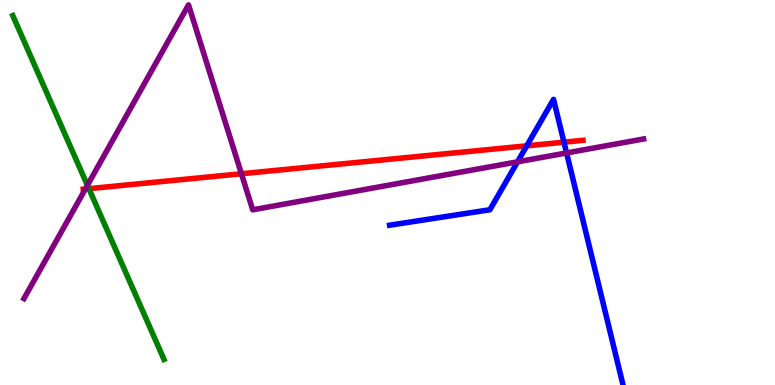[{'lines': ['blue', 'red'], 'intersections': [{'x': 6.8, 'y': 6.21}, {'x': 7.28, 'y': 6.31}]}, {'lines': ['green', 'red'], 'intersections': [{'x': 1.15, 'y': 5.1}]}, {'lines': ['purple', 'red'], 'intersections': [{'x': 1.1, 'y': 5.09}, {'x': 3.12, 'y': 5.49}]}, {'lines': ['blue', 'green'], 'intersections': []}, {'lines': ['blue', 'purple'], 'intersections': [{'x': 6.68, 'y': 5.8}, {'x': 7.31, 'y': 6.03}]}, {'lines': ['green', 'purple'], 'intersections': [{'x': 1.13, 'y': 5.19}]}]